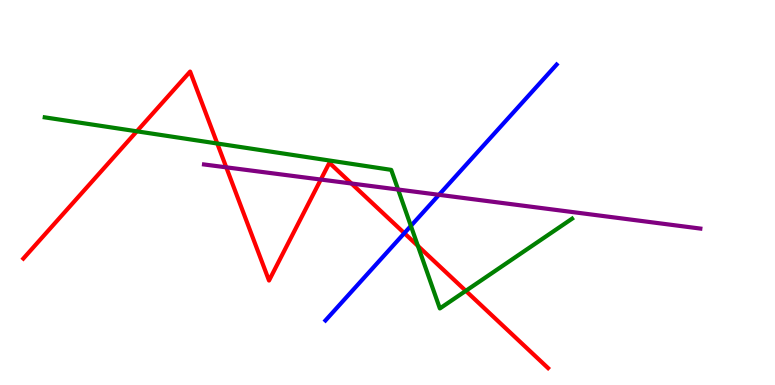[{'lines': ['blue', 'red'], 'intersections': [{'x': 5.22, 'y': 3.94}]}, {'lines': ['green', 'red'], 'intersections': [{'x': 1.77, 'y': 6.59}, {'x': 2.8, 'y': 6.27}, {'x': 5.39, 'y': 3.61}, {'x': 6.01, 'y': 2.45}]}, {'lines': ['purple', 'red'], 'intersections': [{'x': 2.92, 'y': 5.65}, {'x': 4.14, 'y': 5.34}, {'x': 4.53, 'y': 5.23}]}, {'lines': ['blue', 'green'], 'intersections': [{'x': 5.3, 'y': 4.13}]}, {'lines': ['blue', 'purple'], 'intersections': [{'x': 5.66, 'y': 4.94}]}, {'lines': ['green', 'purple'], 'intersections': [{'x': 5.14, 'y': 5.08}]}]